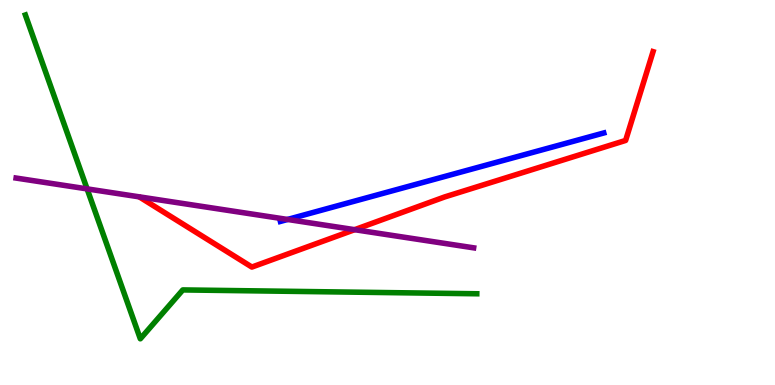[{'lines': ['blue', 'red'], 'intersections': []}, {'lines': ['green', 'red'], 'intersections': []}, {'lines': ['purple', 'red'], 'intersections': [{'x': 4.58, 'y': 4.03}]}, {'lines': ['blue', 'green'], 'intersections': []}, {'lines': ['blue', 'purple'], 'intersections': [{'x': 3.71, 'y': 4.3}]}, {'lines': ['green', 'purple'], 'intersections': [{'x': 1.12, 'y': 5.09}]}]